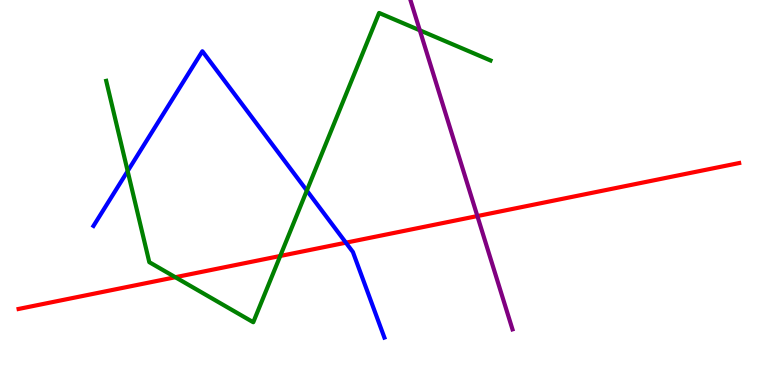[{'lines': ['blue', 'red'], 'intersections': [{'x': 4.46, 'y': 3.7}]}, {'lines': ['green', 'red'], 'intersections': [{'x': 2.26, 'y': 2.8}, {'x': 3.62, 'y': 3.35}]}, {'lines': ['purple', 'red'], 'intersections': [{'x': 6.16, 'y': 4.39}]}, {'lines': ['blue', 'green'], 'intersections': [{'x': 1.65, 'y': 5.56}, {'x': 3.96, 'y': 5.05}]}, {'lines': ['blue', 'purple'], 'intersections': []}, {'lines': ['green', 'purple'], 'intersections': [{'x': 5.42, 'y': 9.21}]}]